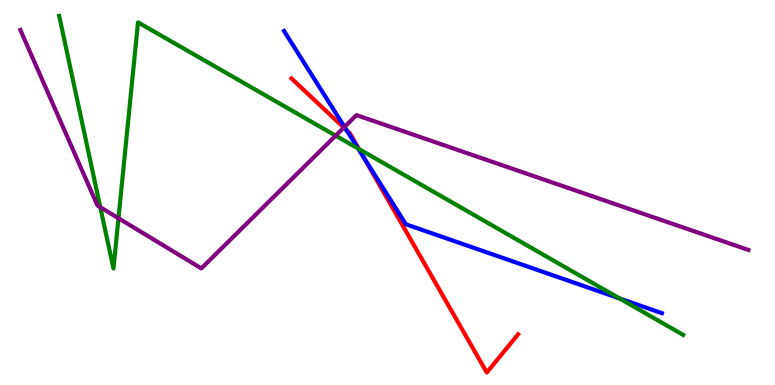[{'lines': ['blue', 'red'], 'intersections': [{'x': 4.47, 'y': 6.62}, {'x': 4.69, 'y': 5.93}]}, {'lines': ['green', 'red'], 'intersections': [{'x': 4.63, 'y': 6.13}]}, {'lines': ['purple', 'red'], 'intersections': [{'x': 4.44, 'y': 6.69}]}, {'lines': ['blue', 'green'], 'intersections': [{'x': 4.62, 'y': 6.14}, {'x': 8.0, 'y': 2.25}]}, {'lines': ['blue', 'purple'], 'intersections': [{'x': 4.45, 'y': 6.7}]}, {'lines': ['green', 'purple'], 'intersections': [{'x': 1.29, 'y': 4.62}, {'x': 1.53, 'y': 4.33}, {'x': 4.33, 'y': 6.48}]}]